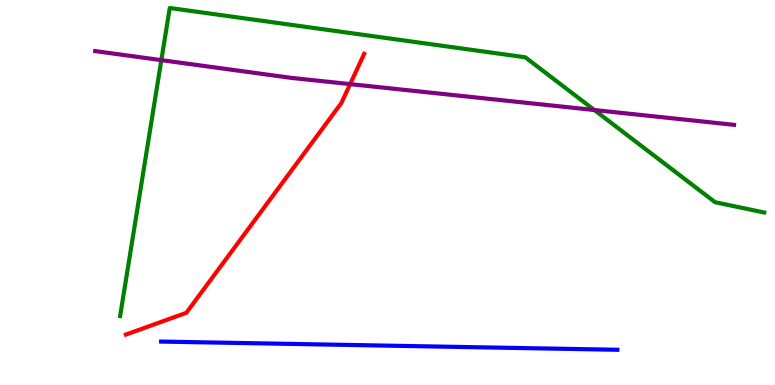[{'lines': ['blue', 'red'], 'intersections': []}, {'lines': ['green', 'red'], 'intersections': []}, {'lines': ['purple', 'red'], 'intersections': [{'x': 4.52, 'y': 7.82}]}, {'lines': ['blue', 'green'], 'intersections': []}, {'lines': ['blue', 'purple'], 'intersections': []}, {'lines': ['green', 'purple'], 'intersections': [{'x': 2.08, 'y': 8.44}, {'x': 7.67, 'y': 7.14}]}]